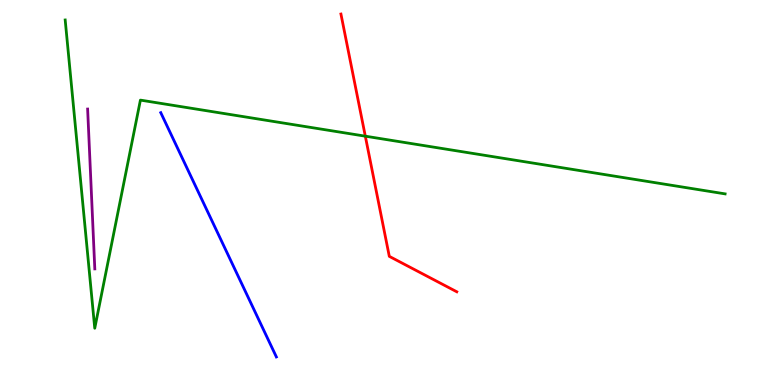[{'lines': ['blue', 'red'], 'intersections': []}, {'lines': ['green', 'red'], 'intersections': [{'x': 4.71, 'y': 6.46}]}, {'lines': ['purple', 'red'], 'intersections': []}, {'lines': ['blue', 'green'], 'intersections': []}, {'lines': ['blue', 'purple'], 'intersections': []}, {'lines': ['green', 'purple'], 'intersections': []}]